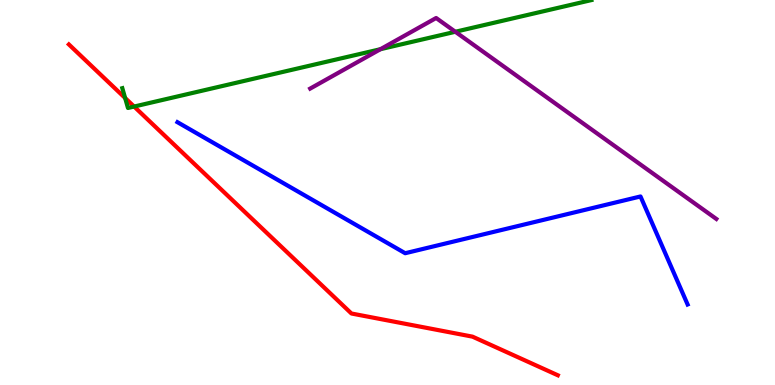[{'lines': ['blue', 'red'], 'intersections': []}, {'lines': ['green', 'red'], 'intersections': [{'x': 1.61, 'y': 7.45}, {'x': 1.73, 'y': 7.23}]}, {'lines': ['purple', 'red'], 'intersections': []}, {'lines': ['blue', 'green'], 'intersections': []}, {'lines': ['blue', 'purple'], 'intersections': []}, {'lines': ['green', 'purple'], 'intersections': [{'x': 4.91, 'y': 8.72}, {'x': 5.88, 'y': 9.17}]}]